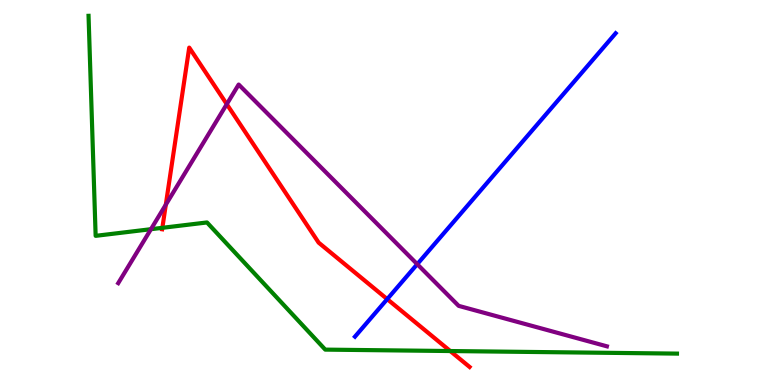[{'lines': ['blue', 'red'], 'intersections': [{'x': 5.0, 'y': 2.23}]}, {'lines': ['green', 'red'], 'intersections': [{'x': 2.09, 'y': 4.08}, {'x': 5.81, 'y': 0.882}]}, {'lines': ['purple', 'red'], 'intersections': [{'x': 2.14, 'y': 4.68}, {'x': 2.93, 'y': 7.29}]}, {'lines': ['blue', 'green'], 'intersections': []}, {'lines': ['blue', 'purple'], 'intersections': [{'x': 5.38, 'y': 3.14}]}, {'lines': ['green', 'purple'], 'intersections': [{'x': 1.95, 'y': 4.05}]}]